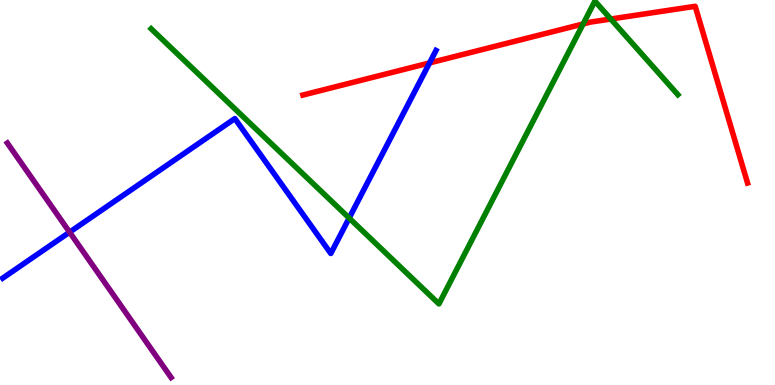[{'lines': ['blue', 'red'], 'intersections': [{'x': 5.54, 'y': 8.37}]}, {'lines': ['green', 'red'], 'intersections': [{'x': 7.52, 'y': 9.38}, {'x': 7.88, 'y': 9.51}]}, {'lines': ['purple', 'red'], 'intersections': []}, {'lines': ['blue', 'green'], 'intersections': [{'x': 4.51, 'y': 4.34}]}, {'lines': ['blue', 'purple'], 'intersections': [{'x': 0.898, 'y': 3.97}]}, {'lines': ['green', 'purple'], 'intersections': []}]